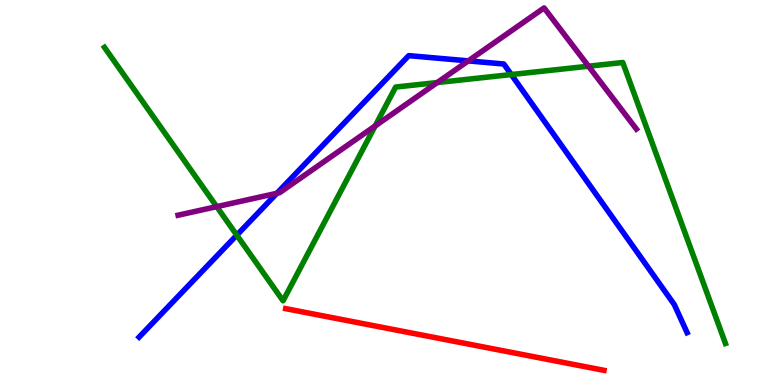[{'lines': ['blue', 'red'], 'intersections': []}, {'lines': ['green', 'red'], 'intersections': []}, {'lines': ['purple', 'red'], 'intersections': []}, {'lines': ['blue', 'green'], 'intersections': [{'x': 3.06, 'y': 3.89}, {'x': 6.6, 'y': 8.06}]}, {'lines': ['blue', 'purple'], 'intersections': [{'x': 3.57, 'y': 4.98}, {'x': 6.04, 'y': 8.42}]}, {'lines': ['green', 'purple'], 'intersections': [{'x': 2.8, 'y': 4.63}, {'x': 4.84, 'y': 6.73}, {'x': 5.64, 'y': 7.86}, {'x': 7.59, 'y': 8.28}]}]